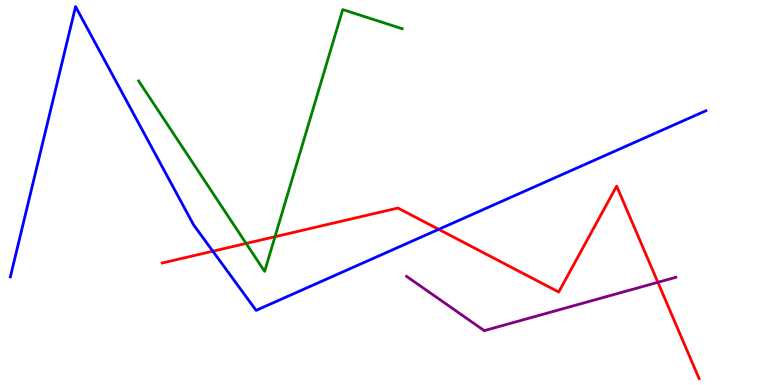[{'lines': ['blue', 'red'], 'intersections': [{'x': 2.75, 'y': 3.48}, {'x': 5.66, 'y': 4.04}]}, {'lines': ['green', 'red'], 'intersections': [{'x': 3.18, 'y': 3.68}, {'x': 3.55, 'y': 3.85}]}, {'lines': ['purple', 'red'], 'intersections': [{'x': 8.49, 'y': 2.67}]}, {'lines': ['blue', 'green'], 'intersections': []}, {'lines': ['blue', 'purple'], 'intersections': []}, {'lines': ['green', 'purple'], 'intersections': []}]